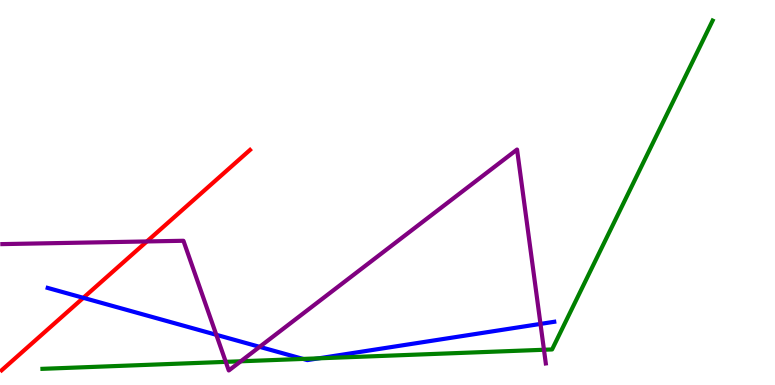[{'lines': ['blue', 'red'], 'intersections': [{'x': 1.08, 'y': 2.26}]}, {'lines': ['green', 'red'], 'intersections': []}, {'lines': ['purple', 'red'], 'intersections': [{'x': 1.9, 'y': 3.73}]}, {'lines': ['blue', 'green'], 'intersections': [{'x': 3.91, 'y': 0.677}, {'x': 4.11, 'y': 0.693}]}, {'lines': ['blue', 'purple'], 'intersections': [{'x': 2.79, 'y': 1.3}, {'x': 3.35, 'y': 0.991}, {'x': 6.97, 'y': 1.59}]}, {'lines': ['green', 'purple'], 'intersections': [{'x': 2.91, 'y': 0.601}, {'x': 3.11, 'y': 0.616}, {'x': 7.02, 'y': 0.915}]}]